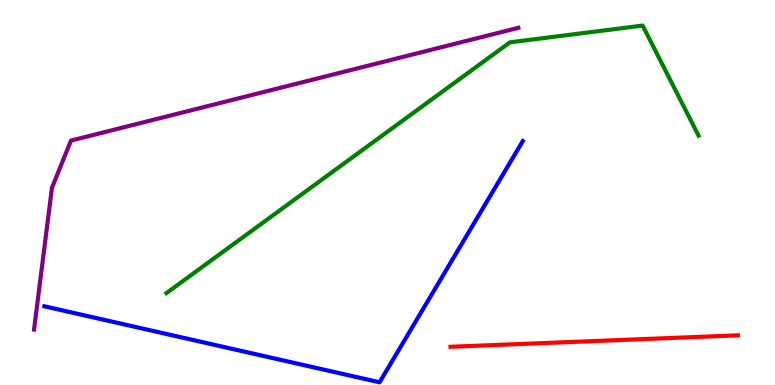[{'lines': ['blue', 'red'], 'intersections': []}, {'lines': ['green', 'red'], 'intersections': []}, {'lines': ['purple', 'red'], 'intersections': []}, {'lines': ['blue', 'green'], 'intersections': []}, {'lines': ['blue', 'purple'], 'intersections': []}, {'lines': ['green', 'purple'], 'intersections': []}]